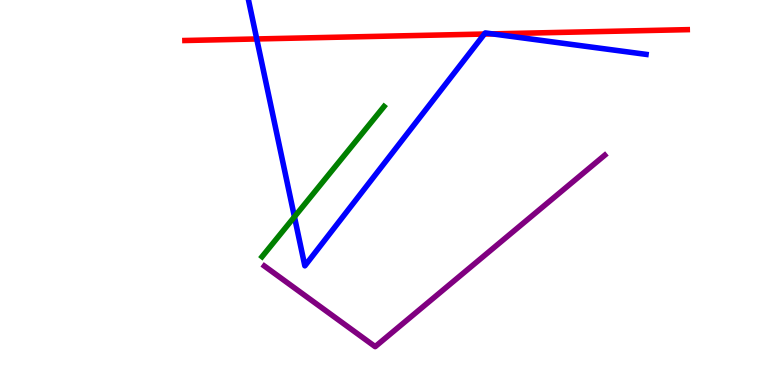[{'lines': ['blue', 'red'], 'intersections': [{'x': 3.31, 'y': 8.99}, {'x': 6.25, 'y': 9.12}, {'x': 6.35, 'y': 9.12}]}, {'lines': ['green', 'red'], 'intersections': []}, {'lines': ['purple', 'red'], 'intersections': []}, {'lines': ['blue', 'green'], 'intersections': [{'x': 3.8, 'y': 4.37}]}, {'lines': ['blue', 'purple'], 'intersections': []}, {'lines': ['green', 'purple'], 'intersections': []}]